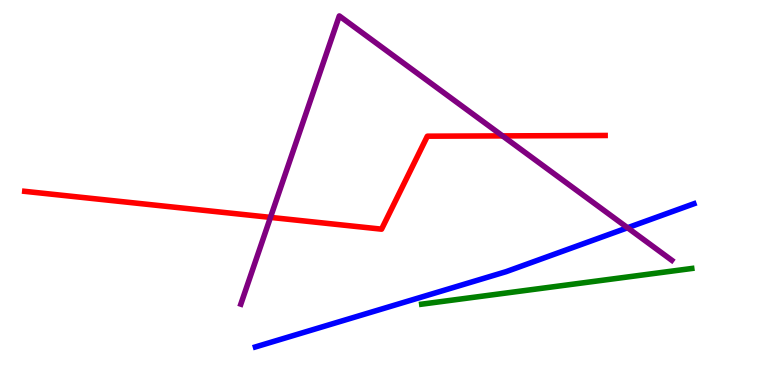[{'lines': ['blue', 'red'], 'intersections': []}, {'lines': ['green', 'red'], 'intersections': []}, {'lines': ['purple', 'red'], 'intersections': [{'x': 3.49, 'y': 4.35}, {'x': 6.48, 'y': 6.47}]}, {'lines': ['blue', 'green'], 'intersections': []}, {'lines': ['blue', 'purple'], 'intersections': [{'x': 8.1, 'y': 4.08}]}, {'lines': ['green', 'purple'], 'intersections': []}]